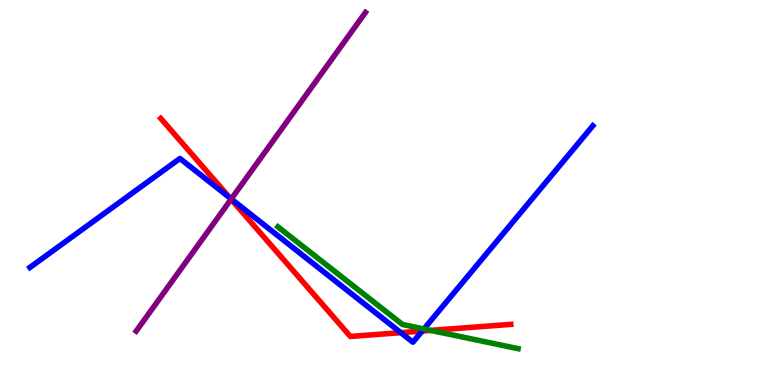[{'lines': ['blue', 'red'], 'intersections': [{'x': 2.97, 'y': 4.86}, {'x': 5.17, 'y': 1.36}, {'x': 5.45, 'y': 1.4}]}, {'lines': ['green', 'red'], 'intersections': [{'x': 5.56, 'y': 1.42}]}, {'lines': ['purple', 'red'], 'intersections': [{'x': 2.98, 'y': 4.82}]}, {'lines': ['blue', 'green'], 'intersections': [{'x': 5.47, 'y': 1.46}]}, {'lines': ['blue', 'purple'], 'intersections': [{'x': 2.98, 'y': 4.83}]}, {'lines': ['green', 'purple'], 'intersections': []}]